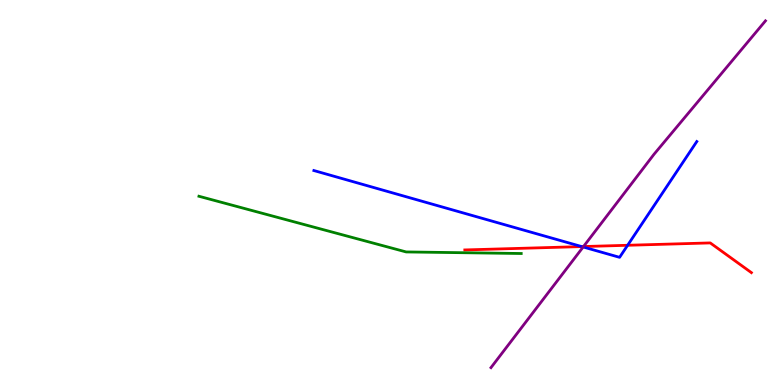[{'lines': ['blue', 'red'], 'intersections': [{'x': 7.51, 'y': 3.6}, {'x': 8.1, 'y': 3.63}]}, {'lines': ['green', 'red'], 'intersections': []}, {'lines': ['purple', 'red'], 'intersections': [{'x': 7.53, 'y': 3.6}]}, {'lines': ['blue', 'green'], 'intersections': []}, {'lines': ['blue', 'purple'], 'intersections': [{'x': 7.52, 'y': 3.58}]}, {'lines': ['green', 'purple'], 'intersections': []}]